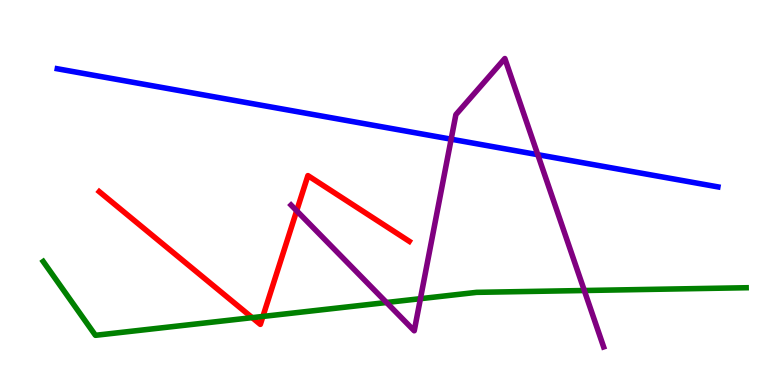[{'lines': ['blue', 'red'], 'intersections': []}, {'lines': ['green', 'red'], 'intersections': [{'x': 3.25, 'y': 1.75}, {'x': 3.39, 'y': 1.78}]}, {'lines': ['purple', 'red'], 'intersections': [{'x': 3.83, 'y': 4.53}]}, {'lines': ['blue', 'green'], 'intersections': []}, {'lines': ['blue', 'purple'], 'intersections': [{'x': 5.82, 'y': 6.38}, {'x': 6.94, 'y': 5.98}]}, {'lines': ['green', 'purple'], 'intersections': [{'x': 4.99, 'y': 2.14}, {'x': 5.42, 'y': 2.24}, {'x': 7.54, 'y': 2.45}]}]